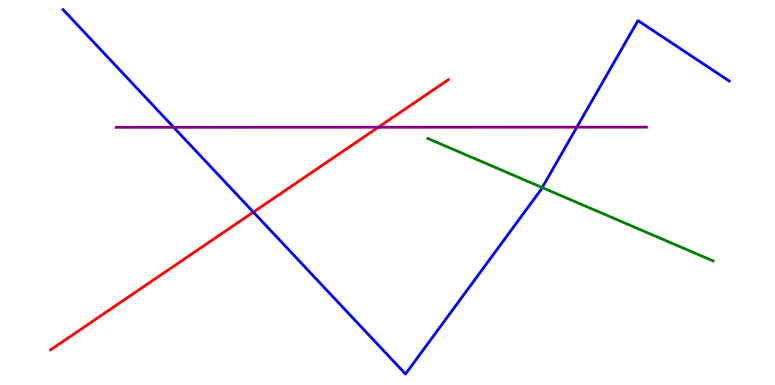[{'lines': ['blue', 'red'], 'intersections': [{'x': 3.27, 'y': 4.49}]}, {'lines': ['green', 'red'], 'intersections': []}, {'lines': ['purple', 'red'], 'intersections': [{'x': 4.88, 'y': 6.7}]}, {'lines': ['blue', 'green'], 'intersections': [{'x': 7.0, 'y': 5.13}]}, {'lines': ['blue', 'purple'], 'intersections': [{'x': 2.24, 'y': 6.69}, {'x': 7.44, 'y': 6.7}]}, {'lines': ['green', 'purple'], 'intersections': []}]